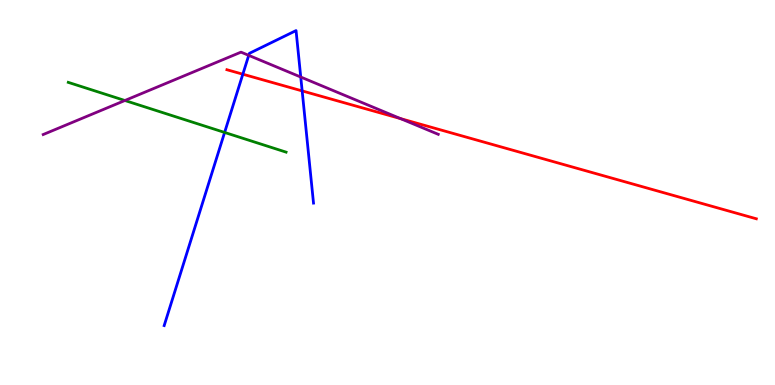[{'lines': ['blue', 'red'], 'intersections': [{'x': 3.13, 'y': 8.07}, {'x': 3.9, 'y': 7.64}]}, {'lines': ['green', 'red'], 'intersections': []}, {'lines': ['purple', 'red'], 'intersections': [{'x': 5.17, 'y': 6.92}]}, {'lines': ['blue', 'green'], 'intersections': [{'x': 2.9, 'y': 6.56}]}, {'lines': ['blue', 'purple'], 'intersections': [{'x': 3.21, 'y': 8.56}, {'x': 3.88, 'y': 8.0}]}, {'lines': ['green', 'purple'], 'intersections': [{'x': 1.61, 'y': 7.39}]}]